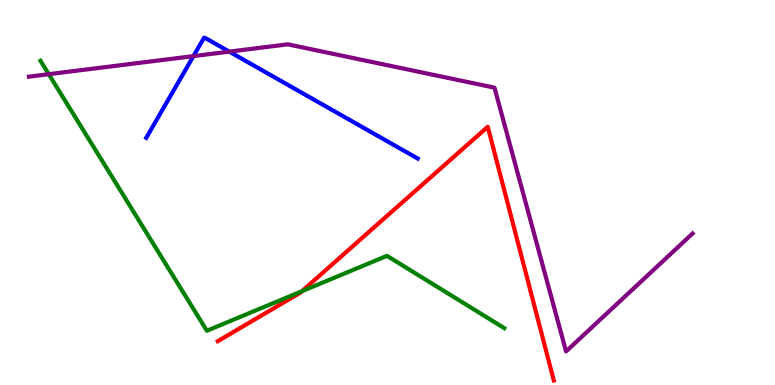[{'lines': ['blue', 'red'], 'intersections': []}, {'lines': ['green', 'red'], 'intersections': [{'x': 3.9, 'y': 2.44}]}, {'lines': ['purple', 'red'], 'intersections': []}, {'lines': ['blue', 'green'], 'intersections': []}, {'lines': ['blue', 'purple'], 'intersections': [{'x': 2.5, 'y': 8.54}, {'x': 2.96, 'y': 8.66}]}, {'lines': ['green', 'purple'], 'intersections': [{'x': 0.629, 'y': 8.07}]}]